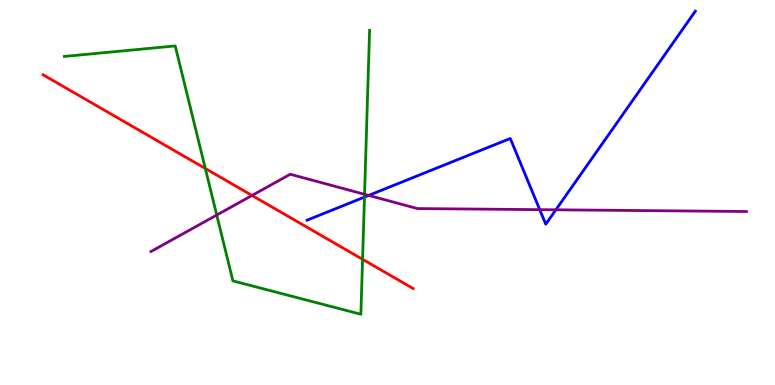[{'lines': ['blue', 'red'], 'intersections': []}, {'lines': ['green', 'red'], 'intersections': [{'x': 2.65, 'y': 5.62}, {'x': 4.68, 'y': 3.26}]}, {'lines': ['purple', 'red'], 'intersections': [{'x': 3.25, 'y': 4.92}]}, {'lines': ['blue', 'green'], 'intersections': [{'x': 4.7, 'y': 4.88}]}, {'lines': ['blue', 'purple'], 'intersections': [{'x': 4.76, 'y': 4.92}, {'x': 6.96, 'y': 4.55}, {'x': 7.17, 'y': 4.55}]}, {'lines': ['green', 'purple'], 'intersections': [{'x': 2.8, 'y': 4.41}, {'x': 4.7, 'y': 4.95}]}]